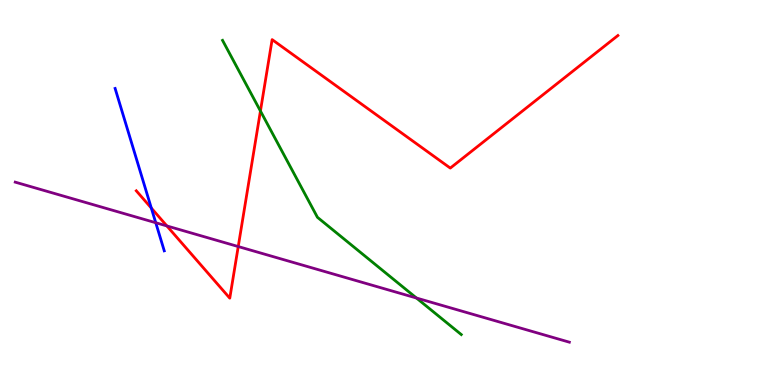[{'lines': ['blue', 'red'], 'intersections': [{'x': 1.95, 'y': 4.6}]}, {'lines': ['green', 'red'], 'intersections': [{'x': 3.36, 'y': 7.12}]}, {'lines': ['purple', 'red'], 'intersections': [{'x': 2.15, 'y': 4.13}, {'x': 3.07, 'y': 3.6}]}, {'lines': ['blue', 'green'], 'intersections': []}, {'lines': ['blue', 'purple'], 'intersections': [{'x': 2.01, 'y': 4.21}]}, {'lines': ['green', 'purple'], 'intersections': [{'x': 5.37, 'y': 2.26}]}]